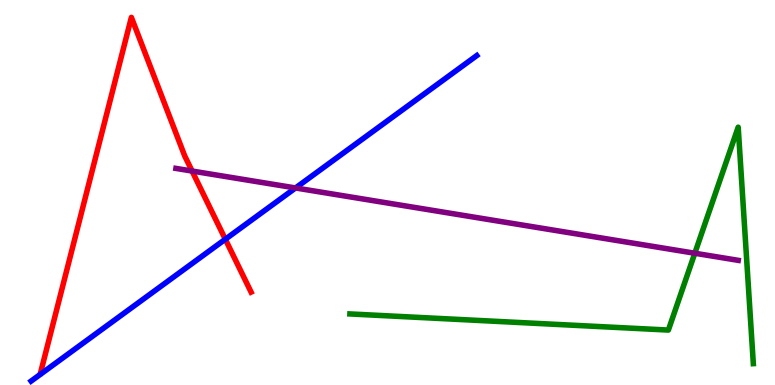[{'lines': ['blue', 'red'], 'intersections': [{'x': 2.91, 'y': 3.79}]}, {'lines': ['green', 'red'], 'intersections': []}, {'lines': ['purple', 'red'], 'intersections': [{'x': 2.48, 'y': 5.56}]}, {'lines': ['blue', 'green'], 'intersections': []}, {'lines': ['blue', 'purple'], 'intersections': [{'x': 3.81, 'y': 5.12}]}, {'lines': ['green', 'purple'], 'intersections': [{'x': 8.97, 'y': 3.42}]}]